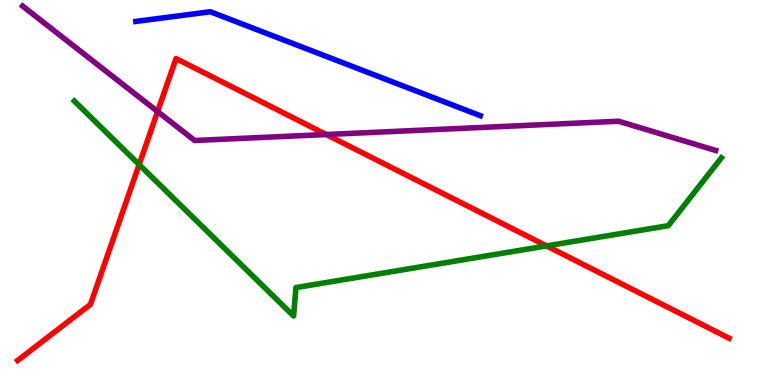[{'lines': ['blue', 'red'], 'intersections': []}, {'lines': ['green', 'red'], 'intersections': [{'x': 1.8, 'y': 5.72}, {'x': 7.05, 'y': 3.61}]}, {'lines': ['purple', 'red'], 'intersections': [{'x': 2.03, 'y': 7.1}, {'x': 4.21, 'y': 6.51}]}, {'lines': ['blue', 'green'], 'intersections': []}, {'lines': ['blue', 'purple'], 'intersections': []}, {'lines': ['green', 'purple'], 'intersections': []}]